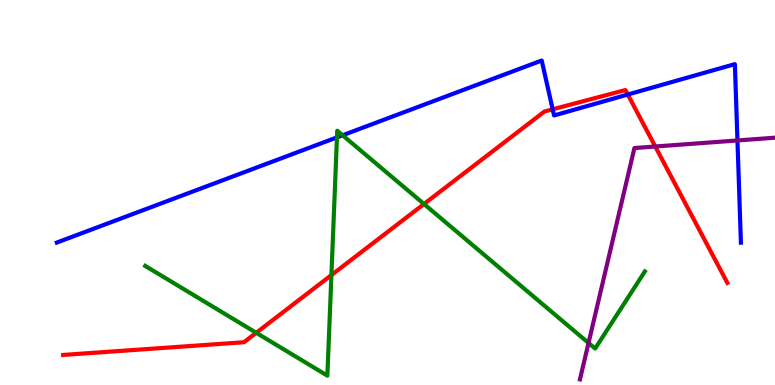[{'lines': ['blue', 'red'], 'intersections': [{'x': 7.13, 'y': 7.16}, {'x': 8.1, 'y': 7.54}]}, {'lines': ['green', 'red'], 'intersections': [{'x': 3.31, 'y': 1.36}, {'x': 4.28, 'y': 2.86}, {'x': 5.47, 'y': 4.7}]}, {'lines': ['purple', 'red'], 'intersections': [{'x': 8.45, 'y': 6.19}]}, {'lines': ['blue', 'green'], 'intersections': [{'x': 4.35, 'y': 6.43}, {'x': 4.42, 'y': 6.49}]}, {'lines': ['blue', 'purple'], 'intersections': [{'x': 9.52, 'y': 6.35}]}, {'lines': ['green', 'purple'], 'intersections': [{'x': 7.59, 'y': 1.09}]}]